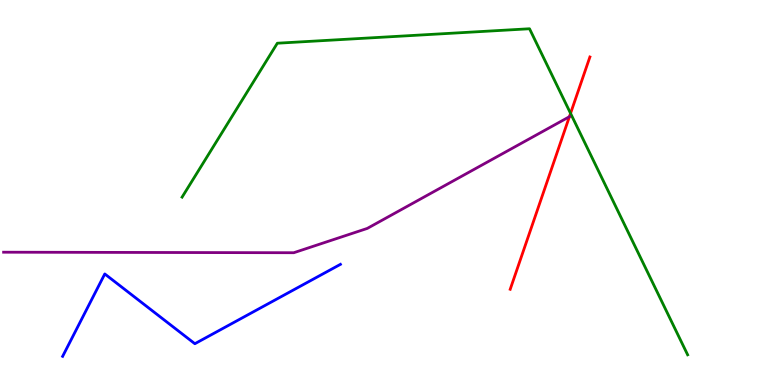[{'lines': ['blue', 'red'], 'intersections': []}, {'lines': ['green', 'red'], 'intersections': [{'x': 7.36, 'y': 7.06}]}, {'lines': ['purple', 'red'], 'intersections': [{'x': 7.35, 'y': 6.97}]}, {'lines': ['blue', 'green'], 'intersections': []}, {'lines': ['blue', 'purple'], 'intersections': []}, {'lines': ['green', 'purple'], 'intersections': []}]